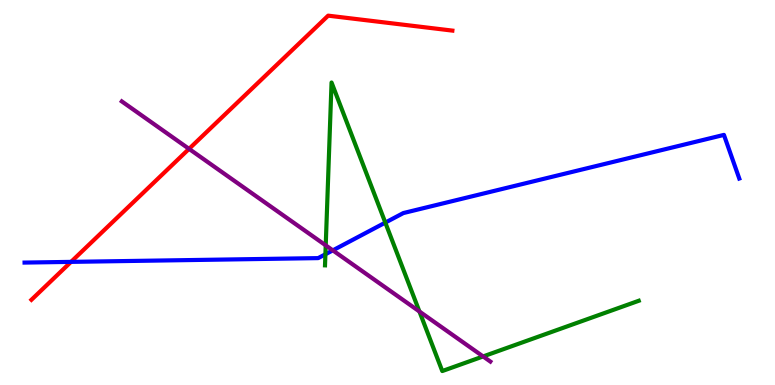[{'lines': ['blue', 'red'], 'intersections': [{'x': 0.917, 'y': 3.2}]}, {'lines': ['green', 'red'], 'intersections': []}, {'lines': ['purple', 'red'], 'intersections': [{'x': 2.44, 'y': 6.13}]}, {'lines': ['blue', 'green'], 'intersections': [{'x': 4.2, 'y': 3.4}, {'x': 4.97, 'y': 4.22}]}, {'lines': ['blue', 'purple'], 'intersections': [{'x': 4.29, 'y': 3.5}]}, {'lines': ['green', 'purple'], 'intersections': [{'x': 4.2, 'y': 3.63}, {'x': 5.41, 'y': 1.91}, {'x': 6.23, 'y': 0.742}]}]